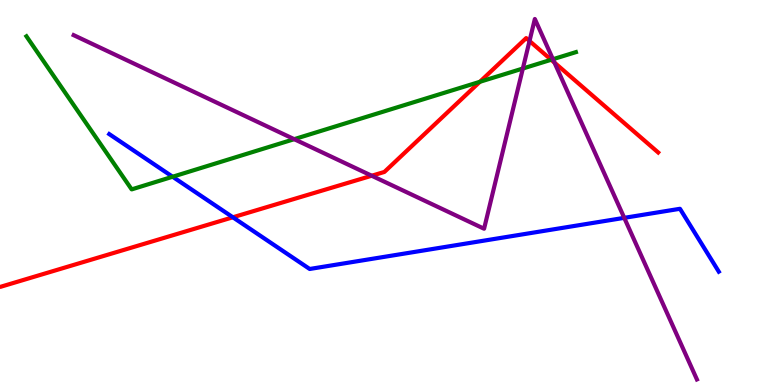[{'lines': ['blue', 'red'], 'intersections': [{'x': 3.0, 'y': 4.36}]}, {'lines': ['green', 'red'], 'intersections': [{'x': 6.19, 'y': 7.88}, {'x': 7.11, 'y': 8.45}]}, {'lines': ['purple', 'red'], 'intersections': [{'x': 4.8, 'y': 5.44}, {'x': 6.83, 'y': 8.94}, {'x': 7.15, 'y': 8.37}]}, {'lines': ['blue', 'green'], 'intersections': [{'x': 2.23, 'y': 5.41}]}, {'lines': ['blue', 'purple'], 'intersections': [{'x': 8.05, 'y': 4.34}]}, {'lines': ['green', 'purple'], 'intersections': [{'x': 3.8, 'y': 6.39}, {'x': 6.75, 'y': 8.22}, {'x': 7.13, 'y': 8.46}]}]